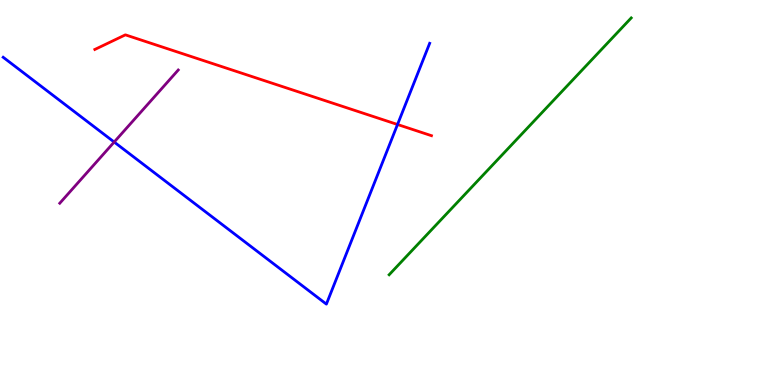[{'lines': ['blue', 'red'], 'intersections': [{'x': 5.13, 'y': 6.77}]}, {'lines': ['green', 'red'], 'intersections': []}, {'lines': ['purple', 'red'], 'intersections': []}, {'lines': ['blue', 'green'], 'intersections': []}, {'lines': ['blue', 'purple'], 'intersections': [{'x': 1.47, 'y': 6.31}]}, {'lines': ['green', 'purple'], 'intersections': []}]